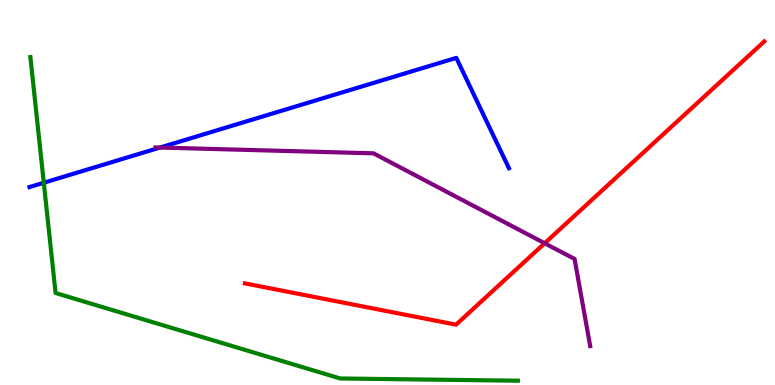[{'lines': ['blue', 'red'], 'intersections': []}, {'lines': ['green', 'red'], 'intersections': []}, {'lines': ['purple', 'red'], 'intersections': [{'x': 7.03, 'y': 3.68}]}, {'lines': ['blue', 'green'], 'intersections': [{'x': 0.565, 'y': 5.25}]}, {'lines': ['blue', 'purple'], 'intersections': [{'x': 2.06, 'y': 6.17}]}, {'lines': ['green', 'purple'], 'intersections': []}]